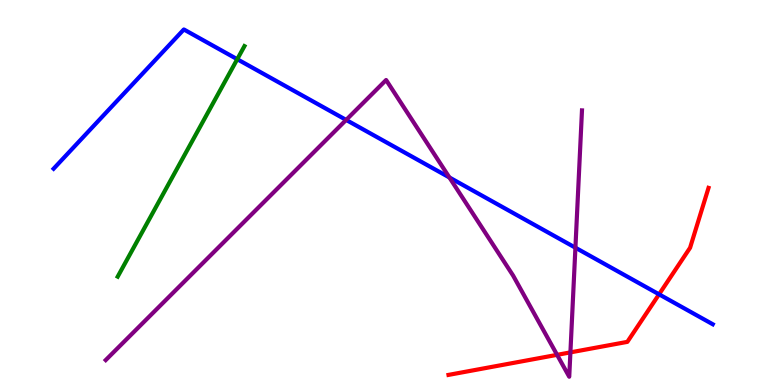[{'lines': ['blue', 'red'], 'intersections': [{'x': 8.5, 'y': 2.36}]}, {'lines': ['green', 'red'], 'intersections': []}, {'lines': ['purple', 'red'], 'intersections': [{'x': 7.19, 'y': 0.783}, {'x': 7.36, 'y': 0.847}]}, {'lines': ['blue', 'green'], 'intersections': [{'x': 3.06, 'y': 8.46}]}, {'lines': ['blue', 'purple'], 'intersections': [{'x': 4.47, 'y': 6.89}, {'x': 5.8, 'y': 5.39}, {'x': 7.42, 'y': 3.57}]}, {'lines': ['green', 'purple'], 'intersections': []}]